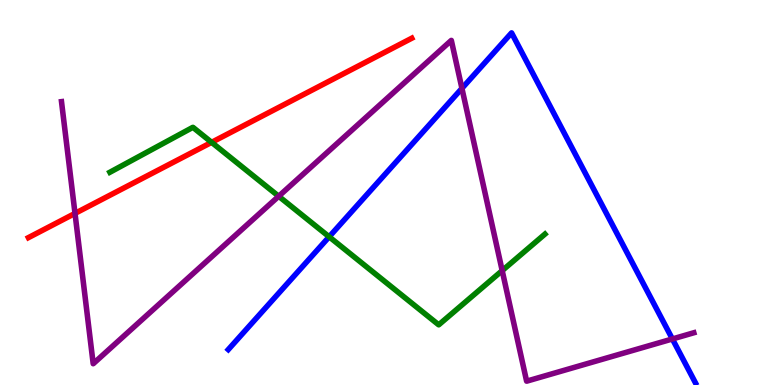[{'lines': ['blue', 'red'], 'intersections': []}, {'lines': ['green', 'red'], 'intersections': [{'x': 2.73, 'y': 6.3}]}, {'lines': ['purple', 'red'], 'intersections': [{'x': 0.968, 'y': 4.46}]}, {'lines': ['blue', 'green'], 'intersections': [{'x': 4.25, 'y': 3.85}]}, {'lines': ['blue', 'purple'], 'intersections': [{'x': 5.96, 'y': 7.7}, {'x': 8.68, 'y': 1.2}]}, {'lines': ['green', 'purple'], 'intersections': [{'x': 3.6, 'y': 4.9}, {'x': 6.48, 'y': 2.97}]}]